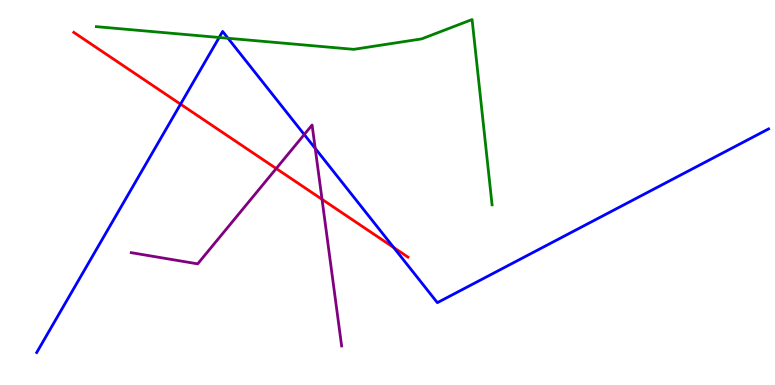[{'lines': ['blue', 'red'], 'intersections': [{'x': 2.33, 'y': 7.29}, {'x': 5.08, 'y': 3.57}]}, {'lines': ['green', 'red'], 'intersections': []}, {'lines': ['purple', 'red'], 'intersections': [{'x': 3.56, 'y': 5.62}, {'x': 4.16, 'y': 4.82}]}, {'lines': ['blue', 'green'], 'intersections': [{'x': 2.83, 'y': 9.03}, {'x': 2.94, 'y': 9.01}]}, {'lines': ['blue', 'purple'], 'intersections': [{'x': 3.93, 'y': 6.51}, {'x': 4.07, 'y': 6.15}]}, {'lines': ['green', 'purple'], 'intersections': []}]